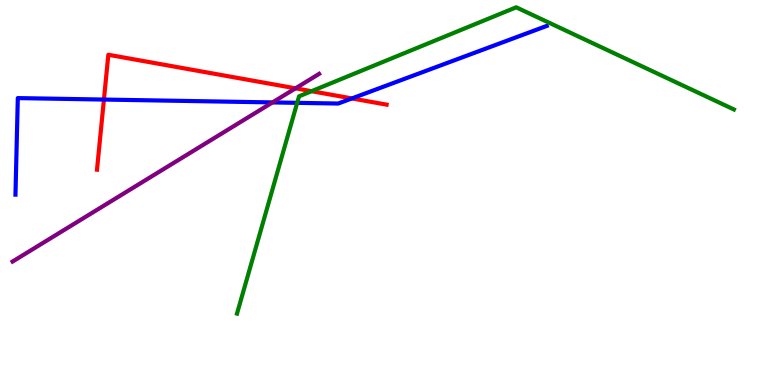[{'lines': ['blue', 'red'], 'intersections': [{'x': 1.34, 'y': 7.41}, {'x': 4.54, 'y': 7.44}]}, {'lines': ['green', 'red'], 'intersections': [{'x': 4.02, 'y': 7.63}]}, {'lines': ['purple', 'red'], 'intersections': [{'x': 3.81, 'y': 7.71}]}, {'lines': ['blue', 'green'], 'intersections': [{'x': 3.83, 'y': 7.33}]}, {'lines': ['blue', 'purple'], 'intersections': [{'x': 3.52, 'y': 7.34}]}, {'lines': ['green', 'purple'], 'intersections': []}]